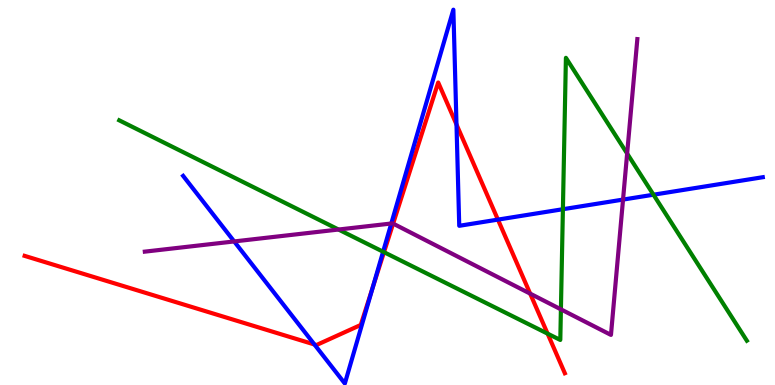[{'lines': ['blue', 'red'], 'intersections': [{'x': 4.06, 'y': 1.05}, {'x': 4.81, 'y': 2.54}, {'x': 5.89, 'y': 6.77}, {'x': 6.42, 'y': 4.3}]}, {'lines': ['green', 'red'], 'intersections': [{'x': 4.95, 'y': 3.45}, {'x': 7.07, 'y': 1.33}]}, {'lines': ['purple', 'red'], 'intersections': [{'x': 5.07, 'y': 4.19}, {'x': 6.84, 'y': 2.37}]}, {'lines': ['blue', 'green'], 'intersections': [{'x': 4.94, 'y': 3.46}, {'x': 7.26, 'y': 4.57}, {'x': 8.43, 'y': 4.94}]}, {'lines': ['blue', 'purple'], 'intersections': [{'x': 3.02, 'y': 3.73}, {'x': 5.05, 'y': 4.19}, {'x': 8.04, 'y': 4.82}]}, {'lines': ['green', 'purple'], 'intersections': [{'x': 4.37, 'y': 4.04}, {'x': 7.24, 'y': 1.97}, {'x': 8.09, 'y': 6.01}]}]